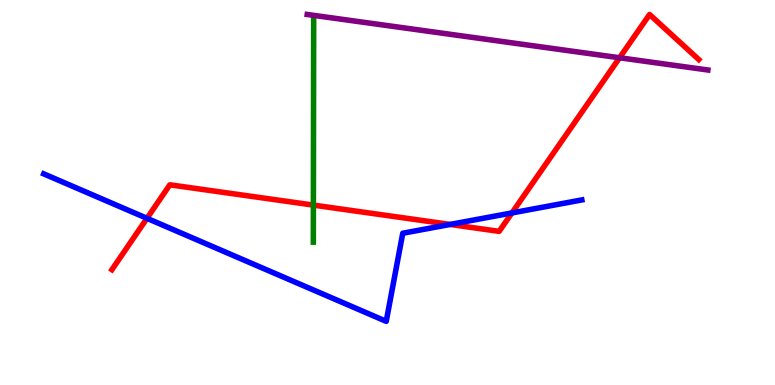[{'lines': ['blue', 'red'], 'intersections': [{'x': 1.9, 'y': 4.33}, {'x': 5.81, 'y': 4.17}, {'x': 6.61, 'y': 4.47}]}, {'lines': ['green', 'red'], 'intersections': [{'x': 4.04, 'y': 4.67}]}, {'lines': ['purple', 'red'], 'intersections': [{'x': 7.99, 'y': 8.5}]}, {'lines': ['blue', 'green'], 'intersections': []}, {'lines': ['blue', 'purple'], 'intersections': []}, {'lines': ['green', 'purple'], 'intersections': []}]